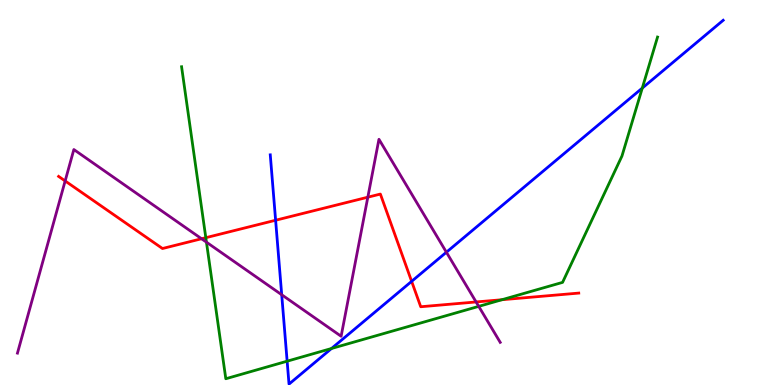[{'lines': ['blue', 'red'], 'intersections': [{'x': 3.56, 'y': 4.28}, {'x': 5.31, 'y': 2.69}]}, {'lines': ['green', 'red'], 'intersections': [{'x': 2.66, 'y': 3.83}, {'x': 6.48, 'y': 2.21}]}, {'lines': ['purple', 'red'], 'intersections': [{'x': 0.841, 'y': 5.3}, {'x': 2.6, 'y': 3.8}, {'x': 4.75, 'y': 4.88}, {'x': 6.14, 'y': 2.16}]}, {'lines': ['blue', 'green'], 'intersections': [{'x': 3.71, 'y': 0.618}, {'x': 4.28, 'y': 0.948}, {'x': 8.29, 'y': 7.71}]}, {'lines': ['blue', 'purple'], 'intersections': [{'x': 3.63, 'y': 2.34}, {'x': 5.76, 'y': 3.45}]}, {'lines': ['green', 'purple'], 'intersections': [{'x': 2.66, 'y': 3.71}, {'x': 6.18, 'y': 2.04}]}]